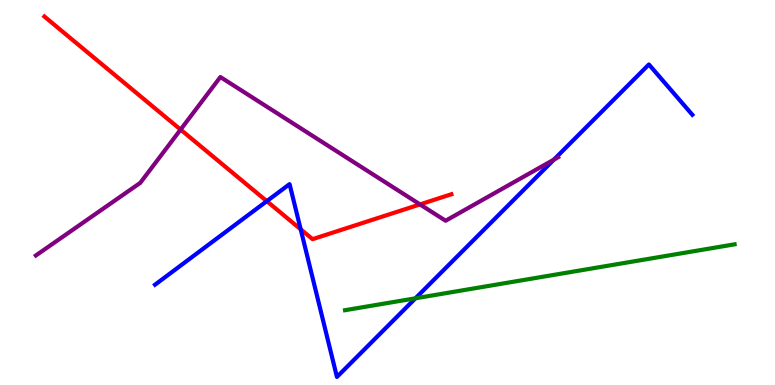[{'lines': ['blue', 'red'], 'intersections': [{'x': 3.44, 'y': 4.78}, {'x': 3.88, 'y': 4.04}]}, {'lines': ['green', 'red'], 'intersections': []}, {'lines': ['purple', 'red'], 'intersections': [{'x': 2.33, 'y': 6.63}, {'x': 5.42, 'y': 4.69}]}, {'lines': ['blue', 'green'], 'intersections': [{'x': 5.36, 'y': 2.25}]}, {'lines': ['blue', 'purple'], 'intersections': [{'x': 7.15, 'y': 5.85}]}, {'lines': ['green', 'purple'], 'intersections': []}]